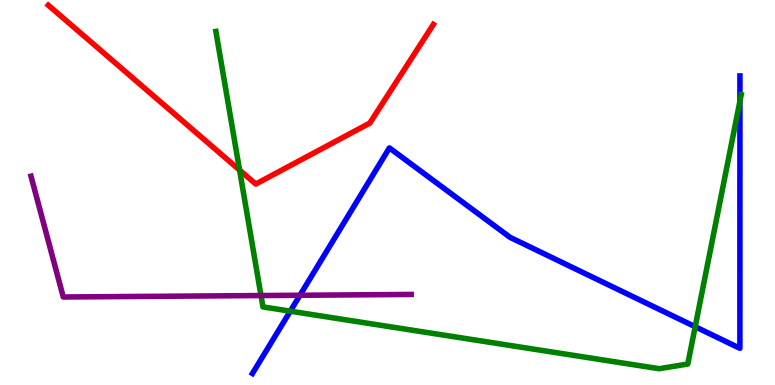[{'lines': ['blue', 'red'], 'intersections': []}, {'lines': ['green', 'red'], 'intersections': [{'x': 3.09, 'y': 5.58}]}, {'lines': ['purple', 'red'], 'intersections': []}, {'lines': ['blue', 'green'], 'intersections': [{'x': 3.75, 'y': 1.92}, {'x': 8.97, 'y': 1.51}, {'x': 9.55, 'y': 7.37}]}, {'lines': ['blue', 'purple'], 'intersections': [{'x': 3.87, 'y': 2.33}]}, {'lines': ['green', 'purple'], 'intersections': [{'x': 3.37, 'y': 2.32}]}]